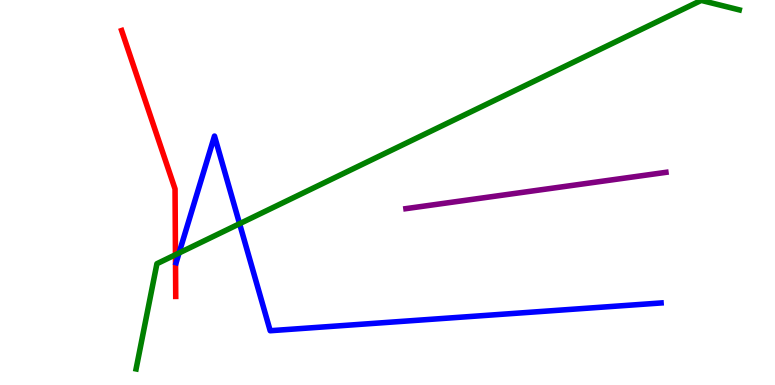[{'lines': ['blue', 'red'], 'intersections': []}, {'lines': ['green', 'red'], 'intersections': [{'x': 2.26, 'y': 3.38}]}, {'lines': ['purple', 'red'], 'intersections': []}, {'lines': ['blue', 'green'], 'intersections': [{'x': 2.31, 'y': 3.43}, {'x': 3.09, 'y': 4.19}]}, {'lines': ['blue', 'purple'], 'intersections': []}, {'lines': ['green', 'purple'], 'intersections': []}]